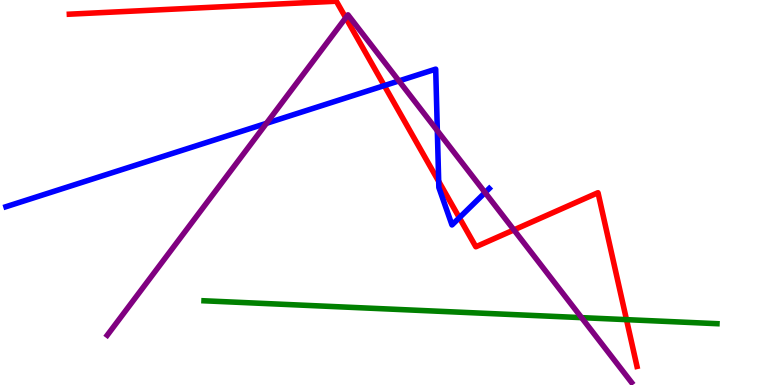[{'lines': ['blue', 'red'], 'intersections': [{'x': 4.96, 'y': 7.78}, {'x': 5.66, 'y': 5.29}, {'x': 5.93, 'y': 4.34}]}, {'lines': ['green', 'red'], 'intersections': [{'x': 8.08, 'y': 1.7}]}, {'lines': ['purple', 'red'], 'intersections': [{'x': 4.46, 'y': 9.54}, {'x': 6.63, 'y': 4.03}]}, {'lines': ['blue', 'green'], 'intersections': []}, {'lines': ['blue', 'purple'], 'intersections': [{'x': 3.44, 'y': 6.8}, {'x': 5.15, 'y': 7.9}, {'x': 5.64, 'y': 6.61}, {'x': 6.26, 'y': 5.0}]}, {'lines': ['green', 'purple'], 'intersections': [{'x': 7.5, 'y': 1.75}]}]